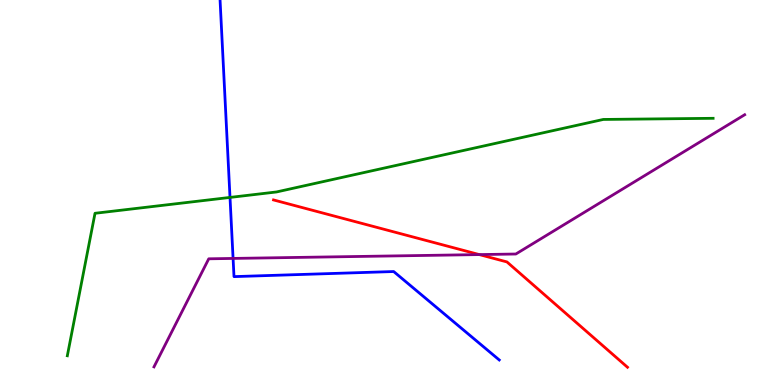[{'lines': ['blue', 'red'], 'intersections': []}, {'lines': ['green', 'red'], 'intersections': []}, {'lines': ['purple', 'red'], 'intersections': [{'x': 6.18, 'y': 3.39}]}, {'lines': ['blue', 'green'], 'intersections': [{'x': 2.97, 'y': 4.87}]}, {'lines': ['blue', 'purple'], 'intersections': [{'x': 3.01, 'y': 3.29}]}, {'lines': ['green', 'purple'], 'intersections': []}]